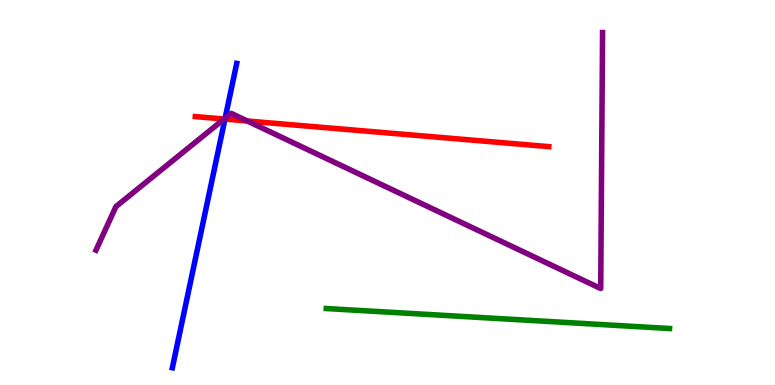[{'lines': ['blue', 'red'], 'intersections': [{'x': 2.9, 'y': 6.91}]}, {'lines': ['green', 'red'], 'intersections': []}, {'lines': ['purple', 'red'], 'intersections': [{'x': 2.89, 'y': 6.91}, {'x': 3.19, 'y': 6.86}]}, {'lines': ['blue', 'green'], 'intersections': []}, {'lines': ['blue', 'purple'], 'intersections': [{'x': 2.9, 'y': 6.93}]}, {'lines': ['green', 'purple'], 'intersections': []}]